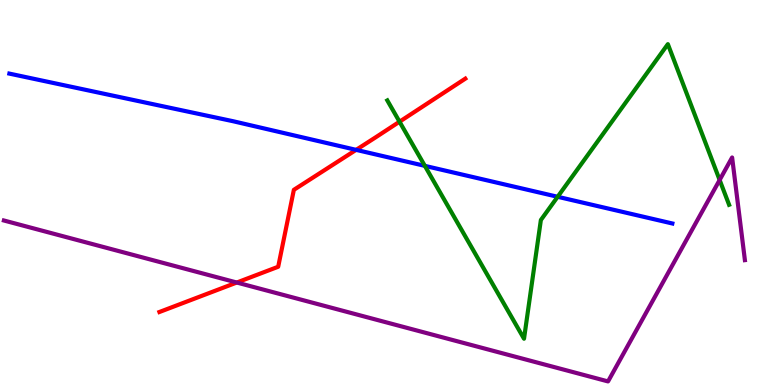[{'lines': ['blue', 'red'], 'intersections': [{'x': 4.6, 'y': 6.11}]}, {'lines': ['green', 'red'], 'intersections': [{'x': 5.16, 'y': 6.84}]}, {'lines': ['purple', 'red'], 'intersections': [{'x': 3.06, 'y': 2.66}]}, {'lines': ['blue', 'green'], 'intersections': [{'x': 5.48, 'y': 5.69}, {'x': 7.2, 'y': 4.89}]}, {'lines': ['blue', 'purple'], 'intersections': []}, {'lines': ['green', 'purple'], 'intersections': [{'x': 9.29, 'y': 5.33}]}]